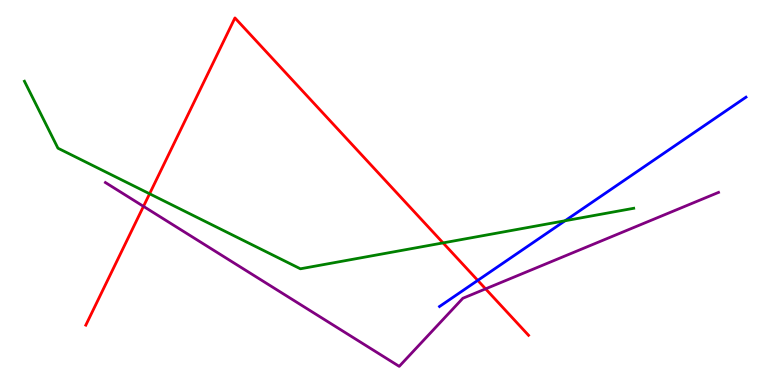[{'lines': ['blue', 'red'], 'intersections': [{'x': 6.16, 'y': 2.72}]}, {'lines': ['green', 'red'], 'intersections': [{'x': 1.93, 'y': 4.97}, {'x': 5.72, 'y': 3.69}]}, {'lines': ['purple', 'red'], 'intersections': [{'x': 1.85, 'y': 4.64}, {'x': 6.27, 'y': 2.5}]}, {'lines': ['blue', 'green'], 'intersections': [{'x': 7.29, 'y': 4.27}]}, {'lines': ['blue', 'purple'], 'intersections': []}, {'lines': ['green', 'purple'], 'intersections': []}]